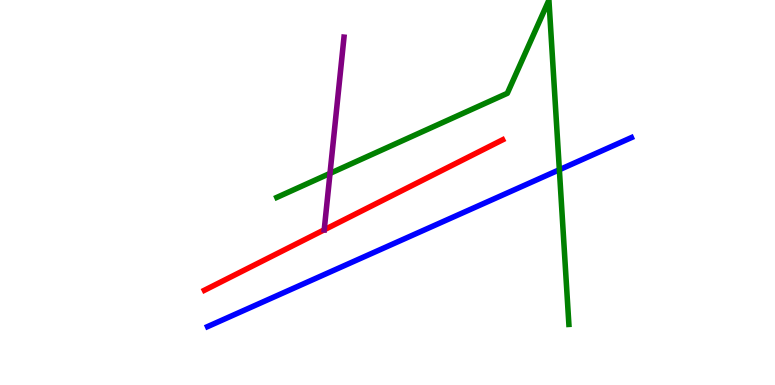[{'lines': ['blue', 'red'], 'intersections': []}, {'lines': ['green', 'red'], 'intersections': []}, {'lines': ['purple', 'red'], 'intersections': [{'x': 4.18, 'y': 4.03}]}, {'lines': ['blue', 'green'], 'intersections': [{'x': 7.22, 'y': 5.59}]}, {'lines': ['blue', 'purple'], 'intersections': []}, {'lines': ['green', 'purple'], 'intersections': [{'x': 4.26, 'y': 5.5}]}]